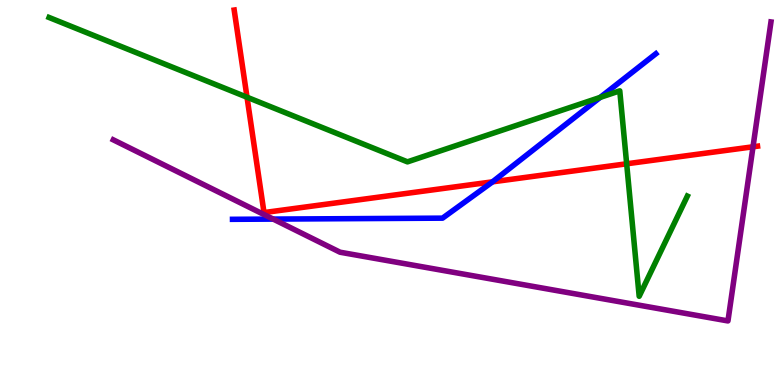[{'lines': ['blue', 'red'], 'intersections': [{'x': 6.35, 'y': 5.28}]}, {'lines': ['green', 'red'], 'intersections': [{'x': 3.19, 'y': 7.47}, {'x': 8.09, 'y': 5.75}]}, {'lines': ['purple', 'red'], 'intersections': [{'x': 9.72, 'y': 6.19}]}, {'lines': ['blue', 'green'], 'intersections': [{'x': 7.74, 'y': 7.47}]}, {'lines': ['blue', 'purple'], 'intersections': [{'x': 3.53, 'y': 4.31}]}, {'lines': ['green', 'purple'], 'intersections': []}]